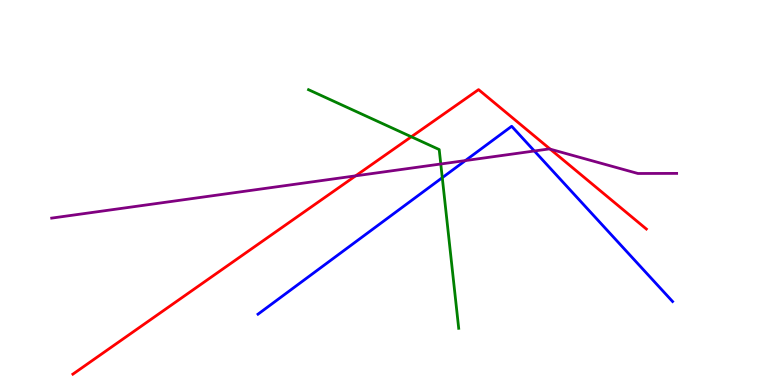[{'lines': ['blue', 'red'], 'intersections': []}, {'lines': ['green', 'red'], 'intersections': [{'x': 5.31, 'y': 6.45}]}, {'lines': ['purple', 'red'], 'intersections': [{'x': 4.59, 'y': 5.43}, {'x': 7.1, 'y': 6.13}]}, {'lines': ['blue', 'green'], 'intersections': [{'x': 5.71, 'y': 5.38}]}, {'lines': ['blue', 'purple'], 'intersections': [{'x': 6.0, 'y': 5.83}, {'x': 6.89, 'y': 6.08}]}, {'lines': ['green', 'purple'], 'intersections': [{'x': 5.69, 'y': 5.74}]}]